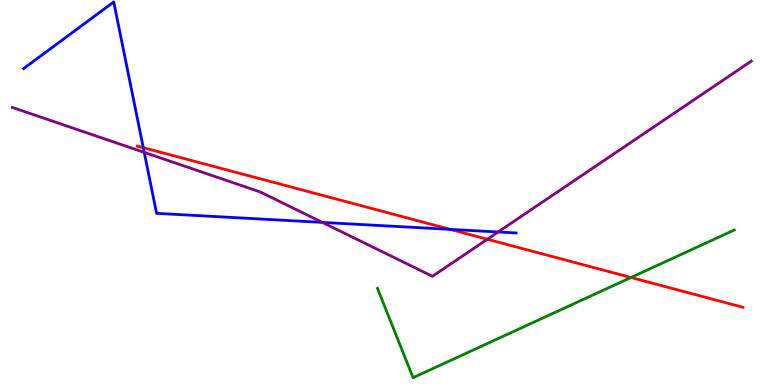[{'lines': ['blue', 'red'], 'intersections': [{'x': 1.85, 'y': 6.16}, {'x': 5.81, 'y': 4.04}]}, {'lines': ['green', 'red'], 'intersections': [{'x': 8.14, 'y': 2.79}]}, {'lines': ['purple', 'red'], 'intersections': [{'x': 6.29, 'y': 3.79}]}, {'lines': ['blue', 'green'], 'intersections': []}, {'lines': ['blue', 'purple'], 'intersections': [{'x': 1.86, 'y': 6.04}, {'x': 4.16, 'y': 4.22}, {'x': 6.43, 'y': 3.97}]}, {'lines': ['green', 'purple'], 'intersections': []}]